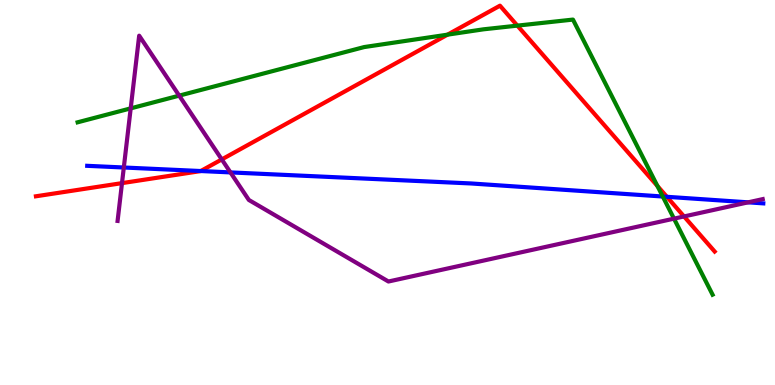[{'lines': ['blue', 'red'], 'intersections': [{'x': 2.59, 'y': 5.56}, {'x': 8.6, 'y': 4.89}]}, {'lines': ['green', 'red'], 'intersections': [{'x': 5.77, 'y': 9.1}, {'x': 6.68, 'y': 9.33}, {'x': 8.48, 'y': 5.17}]}, {'lines': ['purple', 'red'], 'intersections': [{'x': 1.57, 'y': 5.24}, {'x': 2.86, 'y': 5.86}, {'x': 8.83, 'y': 4.38}]}, {'lines': ['blue', 'green'], 'intersections': [{'x': 8.55, 'y': 4.9}]}, {'lines': ['blue', 'purple'], 'intersections': [{'x': 1.6, 'y': 5.65}, {'x': 2.97, 'y': 5.52}, {'x': 9.65, 'y': 4.74}]}, {'lines': ['green', 'purple'], 'intersections': [{'x': 1.69, 'y': 7.19}, {'x': 2.31, 'y': 7.52}, {'x': 8.7, 'y': 4.32}]}]